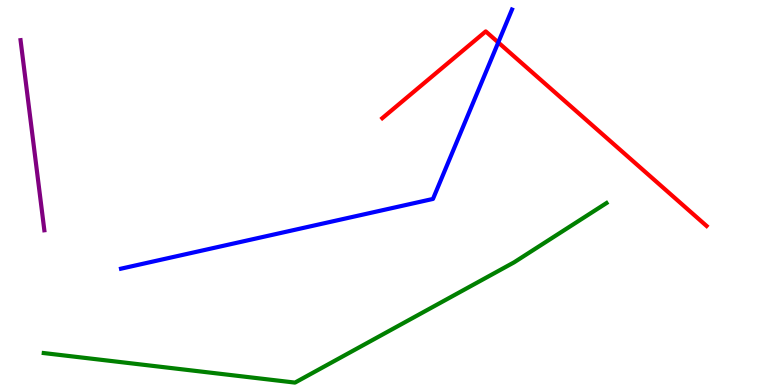[{'lines': ['blue', 'red'], 'intersections': [{'x': 6.43, 'y': 8.9}]}, {'lines': ['green', 'red'], 'intersections': []}, {'lines': ['purple', 'red'], 'intersections': []}, {'lines': ['blue', 'green'], 'intersections': []}, {'lines': ['blue', 'purple'], 'intersections': []}, {'lines': ['green', 'purple'], 'intersections': []}]